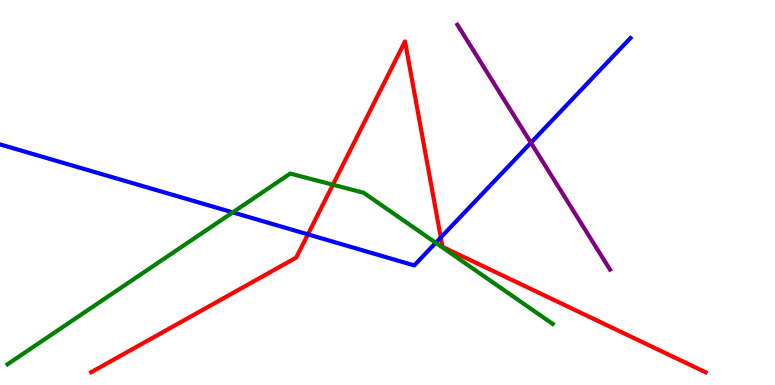[{'lines': ['blue', 'red'], 'intersections': [{'x': 3.97, 'y': 3.91}, {'x': 5.69, 'y': 3.83}]}, {'lines': ['green', 'red'], 'intersections': [{'x': 4.3, 'y': 5.2}]}, {'lines': ['purple', 'red'], 'intersections': []}, {'lines': ['blue', 'green'], 'intersections': [{'x': 3.0, 'y': 4.48}, {'x': 5.62, 'y': 3.69}]}, {'lines': ['blue', 'purple'], 'intersections': [{'x': 6.85, 'y': 6.29}]}, {'lines': ['green', 'purple'], 'intersections': []}]